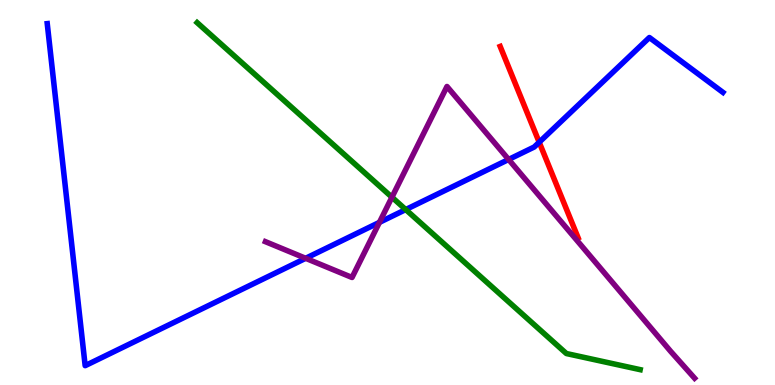[{'lines': ['blue', 'red'], 'intersections': [{'x': 6.96, 'y': 6.31}]}, {'lines': ['green', 'red'], 'intersections': []}, {'lines': ['purple', 'red'], 'intersections': []}, {'lines': ['blue', 'green'], 'intersections': [{'x': 5.24, 'y': 4.56}]}, {'lines': ['blue', 'purple'], 'intersections': [{'x': 3.94, 'y': 3.29}, {'x': 4.9, 'y': 4.22}, {'x': 6.56, 'y': 5.86}]}, {'lines': ['green', 'purple'], 'intersections': [{'x': 5.06, 'y': 4.88}]}]